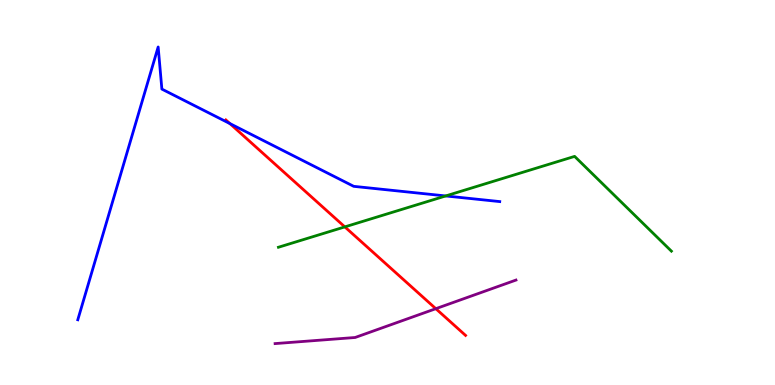[{'lines': ['blue', 'red'], 'intersections': [{'x': 2.97, 'y': 6.79}]}, {'lines': ['green', 'red'], 'intersections': [{'x': 4.45, 'y': 4.11}]}, {'lines': ['purple', 'red'], 'intersections': [{'x': 5.62, 'y': 1.98}]}, {'lines': ['blue', 'green'], 'intersections': [{'x': 5.75, 'y': 4.91}]}, {'lines': ['blue', 'purple'], 'intersections': []}, {'lines': ['green', 'purple'], 'intersections': []}]